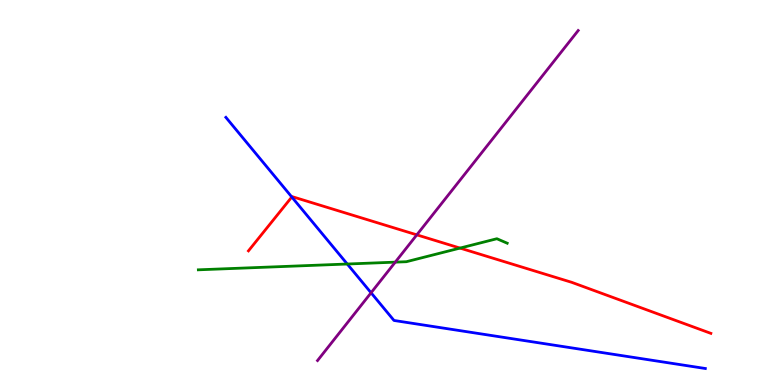[{'lines': ['blue', 'red'], 'intersections': [{'x': 3.77, 'y': 4.88}]}, {'lines': ['green', 'red'], 'intersections': [{'x': 5.94, 'y': 3.56}]}, {'lines': ['purple', 'red'], 'intersections': [{'x': 5.38, 'y': 3.9}]}, {'lines': ['blue', 'green'], 'intersections': [{'x': 4.48, 'y': 3.14}]}, {'lines': ['blue', 'purple'], 'intersections': [{'x': 4.79, 'y': 2.4}]}, {'lines': ['green', 'purple'], 'intersections': [{'x': 5.1, 'y': 3.19}]}]